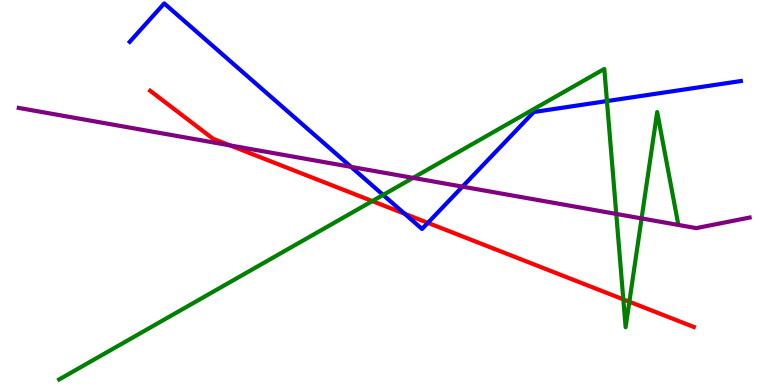[{'lines': ['blue', 'red'], 'intersections': [{'x': 5.22, 'y': 4.45}, {'x': 5.52, 'y': 4.21}]}, {'lines': ['green', 'red'], 'intersections': [{'x': 4.8, 'y': 4.78}, {'x': 8.04, 'y': 2.22}, {'x': 8.12, 'y': 2.16}]}, {'lines': ['purple', 'red'], 'intersections': [{'x': 2.97, 'y': 6.22}]}, {'lines': ['blue', 'green'], 'intersections': [{'x': 4.94, 'y': 4.94}, {'x': 7.83, 'y': 7.37}]}, {'lines': ['blue', 'purple'], 'intersections': [{'x': 4.53, 'y': 5.67}, {'x': 5.97, 'y': 5.15}]}, {'lines': ['green', 'purple'], 'intersections': [{'x': 5.33, 'y': 5.38}, {'x': 7.95, 'y': 4.44}, {'x': 8.28, 'y': 4.33}]}]